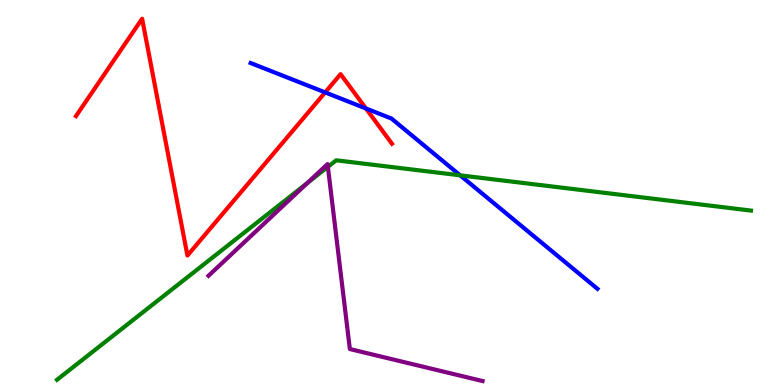[{'lines': ['blue', 'red'], 'intersections': [{'x': 4.2, 'y': 7.6}, {'x': 4.72, 'y': 7.18}]}, {'lines': ['green', 'red'], 'intersections': []}, {'lines': ['purple', 'red'], 'intersections': []}, {'lines': ['blue', 'green'], 'intersections': [{'x': 5.94, 'y': 5.45}]}, {'lines': ['blue', 'purple'], 'intersections': []}, {'lines': ['green', 'purple'], 'intersections': [{'x': 3.97, 'y': 5.25}, {'x': 4.23, 'y': 5.67}]}]